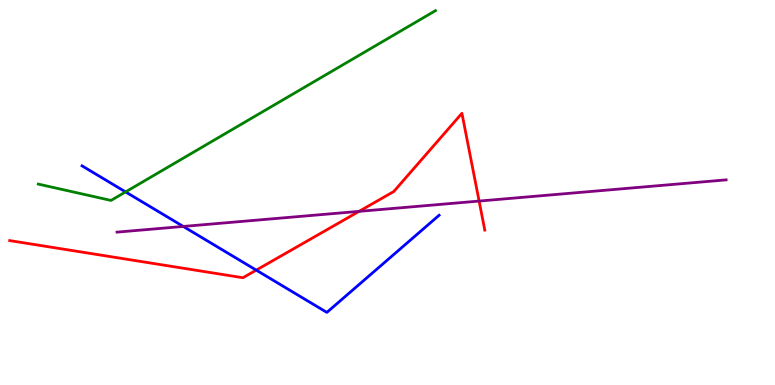[{'lines': ['blue', 'red'], 'intersections': [{'x': 3.31, 'y': 2.98}]}, {'lines': ['green', 'red'], 'intersections': []}, {'lines': ['purple', 'red'], 'intersections': [{'x': 4.63, 'y': 4.51}, {'x': 6.18, 'y': 4.78}]}, {'lines': ['blue', 'green'], 'intersections': [{'x': 1.62, 'y': 5.02}]}, {'lines': ['blue', 'purple'], 'intersections': [{'x': 2.36, 'y': 4.12}]}, {'lines': ['green', 'purple'], 'intersections': []}]